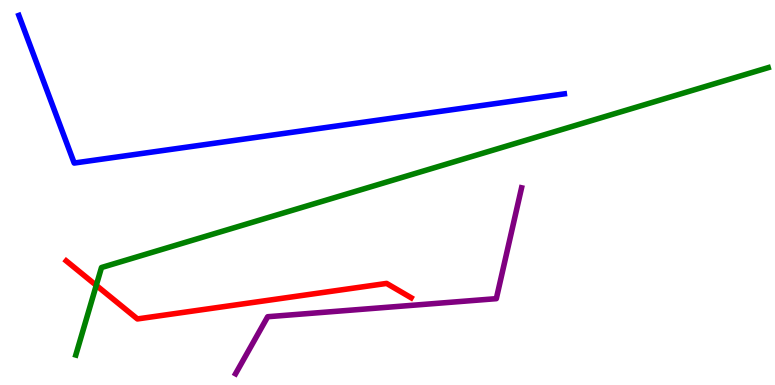[{'lines': ['blue', 'red'], 'intersections': []}, {'lines': ['green', 'red'], 'intersections': [{'x': 1.24, 'y': 2.59}]}, {'lines': ['purple', 'red'], 'intersections': []}, {'lines': ['blue', 'green'], 'intersections': []}, {'lines': ['blue', 'purple'], 'intersections': []}, {'lines': ['green', 'purple'], 'intersections': []}]